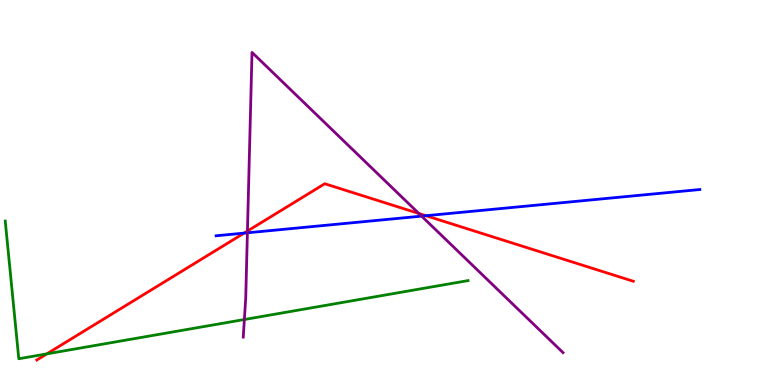[{'lines': ['blue', 'red'], 'intersections': [{'x': 3.15, 'y': 3.95}, {'x': 5.5, 'y': 4.4}]}, {'lines': ['green', 'red'], 'intersections': [{'x': 0.604, 'y': 0.809}]}, {'lines': ['purple', 'red'], 'intersections': [{'x': 3.19, 'y': 4.0}, {'x': 5.4, 'y': 4.46}]}, {'lines': ['blue', 'green'], 'intersections': []}, {'lines': ['blue', 'purple'], 'intersections': [{'x': 3.19, 'y': 3.95}, {'x': 5.44, 'y': 4.39}]}, {'lines': ['green', 'purple'], 'intersections': [{'x': 3.15, 'y': 1.7}]}]